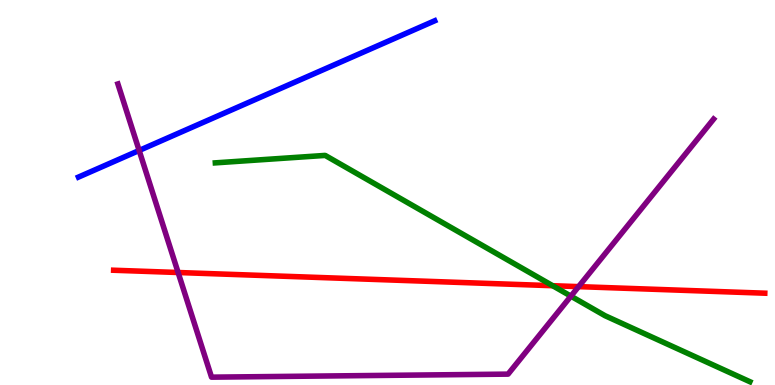[{'lines': ['blue', 'red'], 'intersections': []}, {'lines': ['green', 'red'], 'intersections': [{'x': 7.13, 'y': 2.58}]}, {'lines': ['purple', 'red'], 'intersections': [{'x': 2.3, 'y': 2.92}, {'x': 7.47, 'y': 2.56}]}, {'lines': ['blue', 'green'], 'intersections': []}, {'lines': ['blue', 'purple'], 'intersections': [{'x': 1.8, 'y': 6.09}]}, {'lines': ['green', 'purple'], 'intersections': [{'x': 7.37, 'y': 2.31}]}]